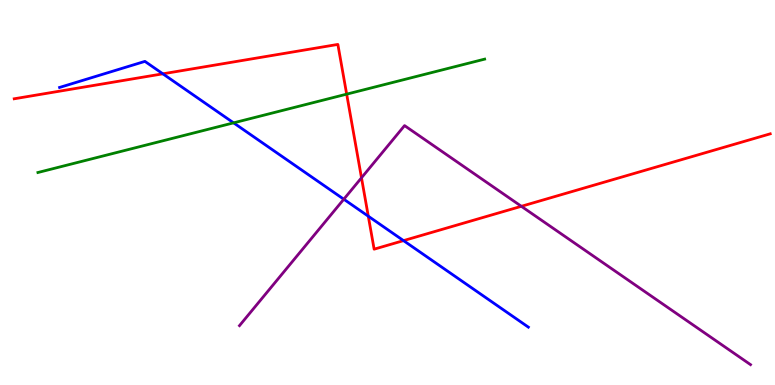[{'lines': ['blue', 'red'], 'intersections': [{'x': 2.1, 'y': 8.08}, {'x': 4.75, 'y': 4.38}, {'x': 5.21, 'y': 3.75}]}, {'lines': ['green', 'red'], 'intersections': [{'x': 4.47, 'y': 7.55}]}, {'lines': ['purple', 'red'], 'intersections': [{'x': 4.66, 'y': 5.38}, {'x': 6.73, 'y': 4.64}]}, {'lines': ['blue', 'green'], 'intersections': [{'x': 3.01, 'y': 6.81}]}, {'lines': ['blue', 'purple'], 'intersections': [{'x': 4.44, 'y': 4.83}]}, {'lines': ['green', 'purple'], 'intersections': []}]